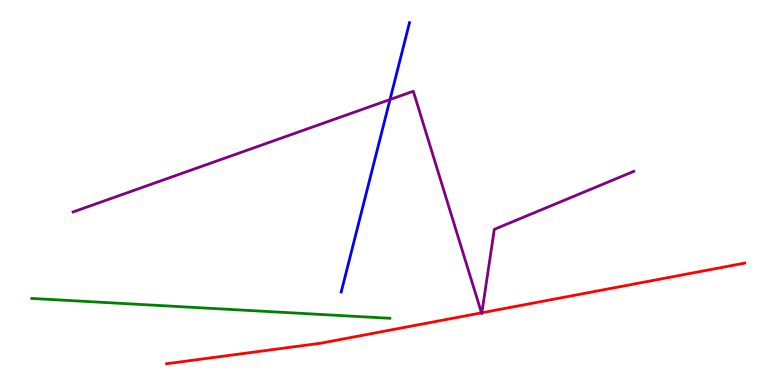[{'lines': ['blue', 'red'], 'intersections': []}, {'lines': ['green', 'red'], 'intersections': []}, {'lines': ['purple', 'red'], 'intersections': [{'x': 6.21, 'y': 1.87}, {'x': 6.22, 'y': 1.88}]}, {'lines': ['blue', 'green'], 'intersections': []}, {'lines': ['blue', 'purple'], 'intersections': [{'x': 5.03, 'y': 7.41}]}, {'lines': ['green', 'purple'], 'intersections': []}]